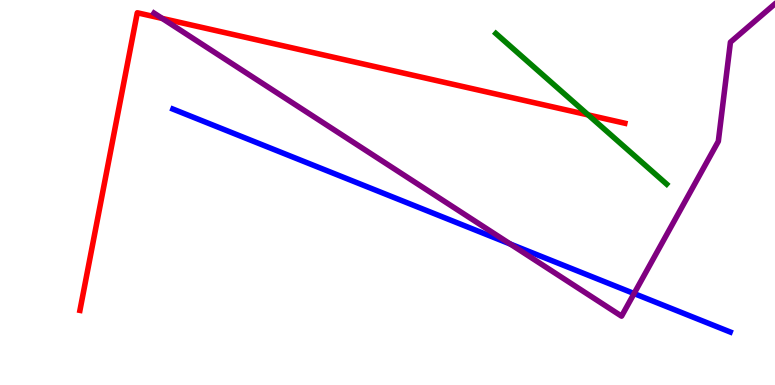[{'lines': ['blue', 'red'], 'intersections': []}, {'lines': ['green', 'red'], 'intersections': [{'x': 7.59, 'y': 7.01}]}, {'lines': ['purple', 'red'], 'intersections': [{'x': 2.09, 'y': 9.52}]}, {'lines': ['blue', 'green'], 'intersections': []}, {'lines': ['blue', 'purple'], 'intersections': [{'x': 6.58, 'y': 3.66}, {'x': 8.18, 'y': 2.38}]}, {'lines': ['green', 'purple'], 'intersections': []}]